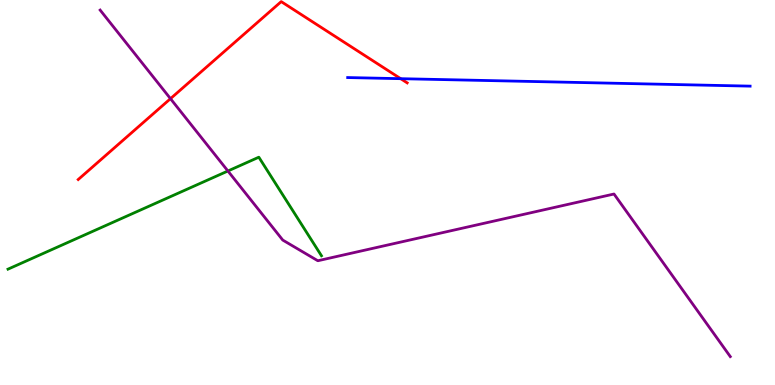[{'lines': ['blue', 'red'], 'intersections': [{'x': 5.17, 'y': 7.96}]}, {'lines': ['green', 'red'], 'intersections': []}, {'lines': ['purple', 'red'], 'intersections': [{'x': 2.2, 'y': 7.44}]}, {'lines': ['blue', 'green'], 'intersections': []}, {'lines': ['blue', 'purple'], 'intersections': []}, {'lines': ['green', 'purple'], 'intersections': [{'x': 2.94, 'y': 5.56}]}]